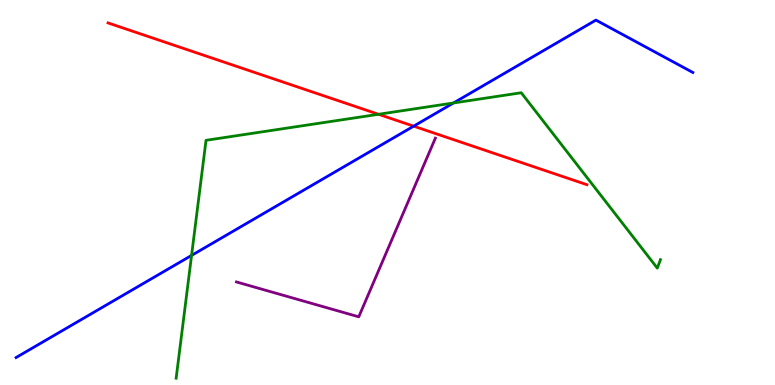[{'lines': ['blue', 'red'], 'intersections': [{'x': 5.34, 'y': 6.72}]}, {'lines': ['green', 'red'], 'intersections': [{'x': 4.88, 'y': 7.03}]}, {'lines': ['purple', 'red'], 'intersections': []}, {'lines': ['blue', 'green'], 'intersections': [{'x': 2.47, 'y': 3.37}, {'x': 5.85, 'y': 7.33}]}, {'lines': ['blue', 'purple'], 'intersections': []}, {'lines': ['green', 'purple'], 'intersections': []}]